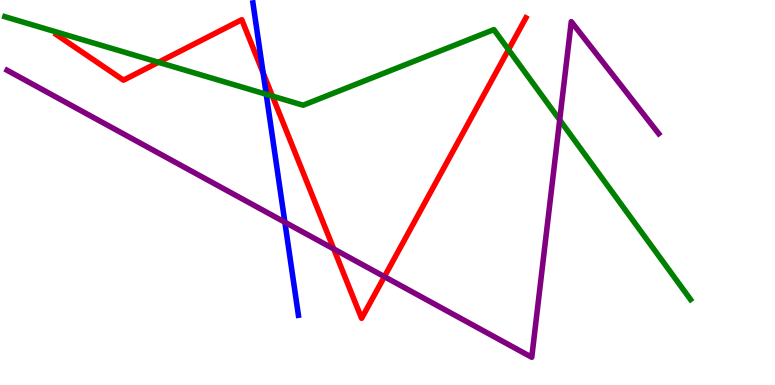[{'lines': ['blue', 'red'], 'intersections': [{'x': 3.4, 'y': 8.11}]}, {'lines': ['green', 'red'], 'intersections': [{'x': 2.04, 'y': 8.38}, {'x': 3.52, 'y': 7.5}, {'x': 6.56, 'y': 8.71}]}, {'lines': ['purple', 'red'], 'intersections': [{'x': 4.31, 'y': 3.53}, {'x': 4.96, 'y': 2.81}]}, {'lines': ['blue', 'green'], 'intersections': [{'x': 3.44, 'y': 7.55}]}, {'lines': ['blue', 'purple'], 'intersections': [{'x': 3.68, 'y': 4.23}]}, {'lines': ['green', 'purple'], 'intersections': [{'x': 7.22, 'y': 6.88}]}]